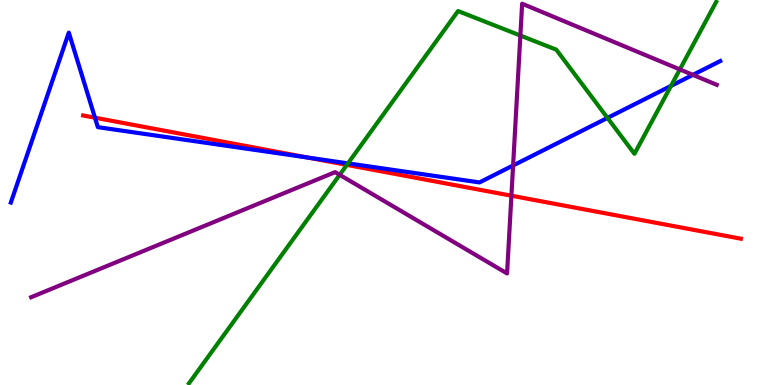[{'lines': ['blue', 'red'], 'intersections': [{'x': 1.23, 'y': 6.94}, {'x': 3.97, 'y': 5.91}]}, {'lines': ['green', 'red'], 'intersections': [{'x': 4.48, 'y': 5.72}]}, {'lines': ['purple', 'red'], 'intersections': [{'x': 6.6, 'y': 4.92}]}, {'lines': ['blue', 'green'], 'intersections': [{'x': 4.49, 'y': 5.76}, {'x': 7.84, 'y': 6.94}, {'x': 8.66, 'y': 7.77}]}, {'lines': ['blue', 'purple'], 'intersections': [{'x': 6.62, 'y': 5.7}, {'x': 8.94, 'y': 8.06}]}, {'lines': ['green', 'purple'], 'intersections': [{'x': 4.38, 'y': 5.46}, {'x': 6.71, 'y': 9.08}, {'x': 8.77, 'y': 8.2}]}]